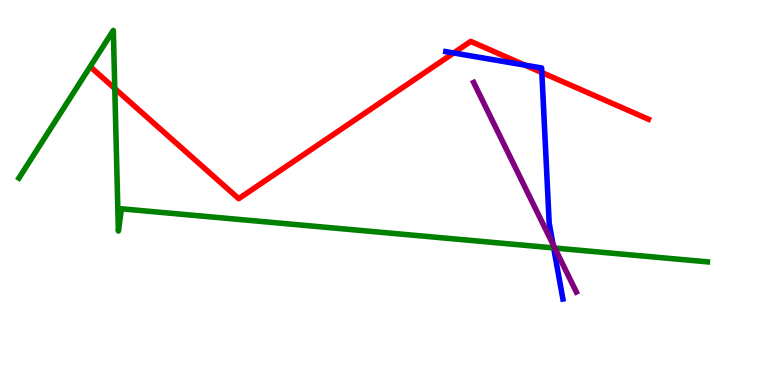[{'lines': ['blue', 'red'], 'intersections': [{'x': 5.85, 'y': 8.62}, {'x': 6.77, 'y': 8.31}, {'x': 6.99, 'y': 8.12}]}, {'lines': ['green', 'red'], 'intersections': [{'x': 1.48, 'y': 7.7}]}, {'lines': ['purple', 'red'], 'intersections': []}, {'lines': ['blue', 'green'], 'intersections': [{'x': 7.14, 'y': 3.56}]}, {'lines': ['blue', 'purple'], 'intersections': [{'x': 7.14, 'y': 3.65}]}, {'lines': ['green', 'purple'], 'intersections': [{'x': 7.16, 'y': 3.56}]}]